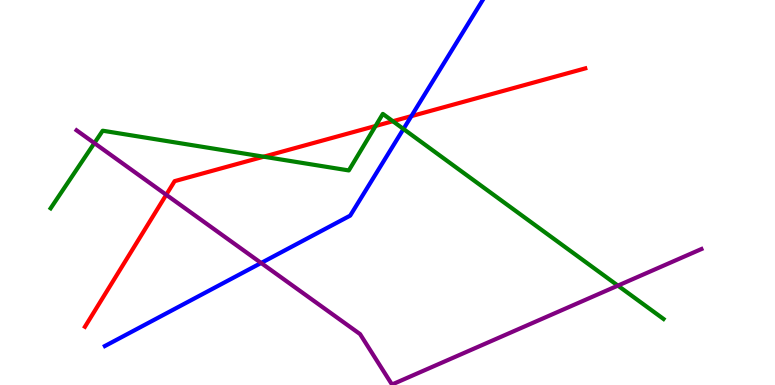[{'lines': ['blue', 'red'], 'intersections': [{'x': 5.31, 'y': 6.98}]}, {'lines': ['green', 'red'], 'intersections': [{'x': 3.4, 'y': 5.93}, {'x': 4.85, 'y': 6.73}, {'x': 5.07, 'y': 6.85}]}, {'lines': ['purple', 'red'], 'intersections': [{'x': 2.14, 'y': 4.94}]}, {'lines': ['blue', 'green'], 'intersections': [{'x': 5.21, 'y': 6.65}]}, {'lines': ['blue', 'purple'], 'intersections': [{'x': 3.37, 'y': 3.17}]}, {'lines': ['green', 'purple'], 'intersections': [{'x': 1.22, 'y': 6.28}, {'x': 7.97, 'y': 2.58}]}]